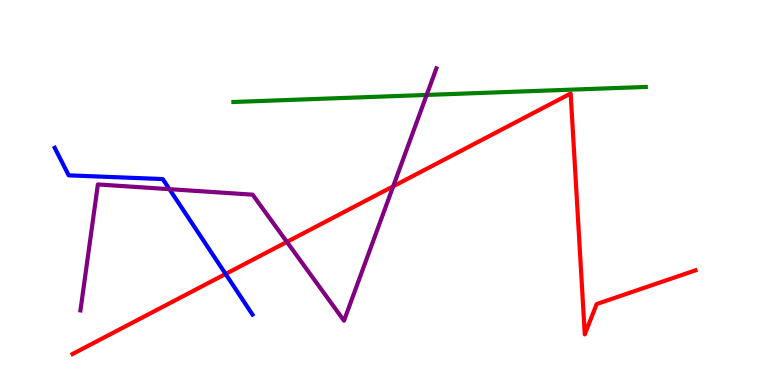[{'lines': ['blue', 'red'], 'intersections': [{'x': 2.91, 'y': 2.88}]}, {'lines': ['green', 'red'], 'intersections': []}, {'lines': ['purple', 'red'], 'intersections': [{'x': 3.7, 'y': 3.72}, {'x': 5.07, 'y': 5.16}]}, {'lines': ['blue', 'green'], 'intersections': []}, {'lines': ['blue', 'purple'], 'intersections': [{'x': 2.19, 'y': 5.09}]}, {'lines': ['green', 'purple'], 'intersections': [{'x': 5.51, 'y': 7.53}]}]